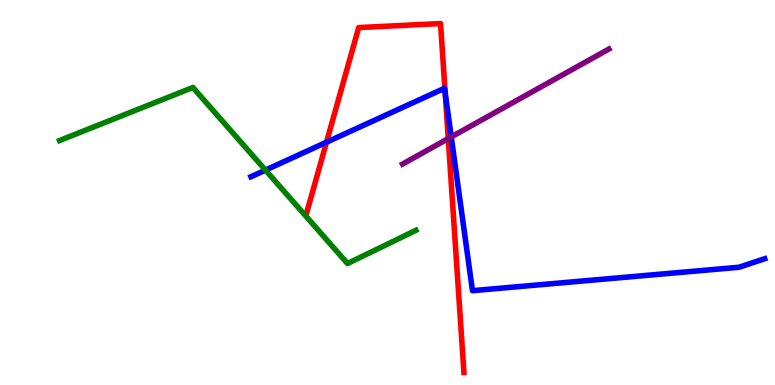[{'lines': ['blue', 'red'], 'intersections': [{'x': 4.21, 'y': 6.31}, {'x': 5.74, 'y': 7.58}]}, {'lines': ['green', 'red'], 'intersections': []}, {'lines': ['purple', 'red'], 'intersections': [{'x': 5.78, 'y': 6.4}]}, {'lines': ['blue', 'green'], 'intersections': [{'x': 3.43, 'y': 5.58}]}, {'lines': ['blue', 'purple'], 'intersections': [{'x': 5.82, 'y': 6.44}]}, {'lines': ['green', 'purple'], 'intersections': []}]